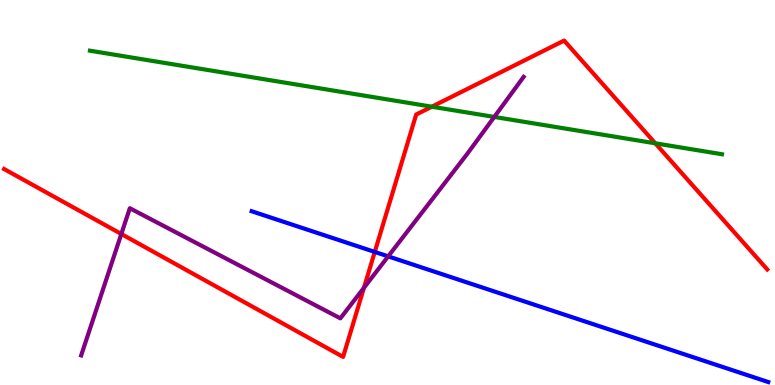[{'lines': ['blue', 'red'], 'intersections': [{'x': 4.84, 'y': 3.46}]}, {'lines': ['green', 'red'], 'intersections': [{'x': 5.57, 'y': 7.23}, {'x': 8.46, 'y': 6.28}]}, {'lines': ['purple', 'red'], 'intersections': [{'x': 1.57, 'y': 3.92}, {'x': 4.7, 'y': 2.53}]}, {'lines': ['blue', 'green'], 'intersections': []}, {'lines': ['blue', 'purple'], 'intersections': [{'x': 5.01, 'y': 3.34}]}, {'lines': ['green', 'purple'], 'intersections': [{'x': 6.38, 'y': 6.96}]}]